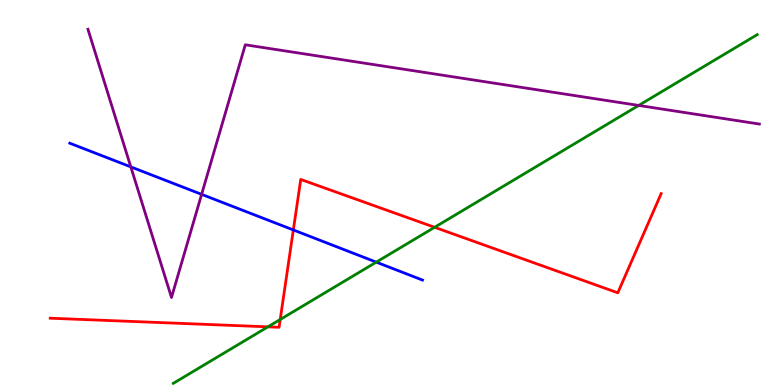[{'lines': ['blue', 'red'], 'intersections': [{'x': 3.79, 'y': 4.03}]}, {'lines': ['green', 'red'], 'intersections': [{'x': 3.46, 'y': 1.51}, {'x': 3.62, 'y': 1.7}, {'x': 5.61, 'y': 4.1}]}, {'lines': ['purple', 'red'], 'intersections': []}, {'lines': ['blue', 'green'], 'intersections': [{'x': 4.86, 'y': 3.19}]}, {'lines': ['blue', 'purple'], 'intersections': [{'x': 1.69, 'y': 5.67}, {'x': 2.6, 'y': 4.95}]}, {'lines': ['green', 'purple'], 'intersections': [{'x': 8.24, 'y': 7.26}]}]